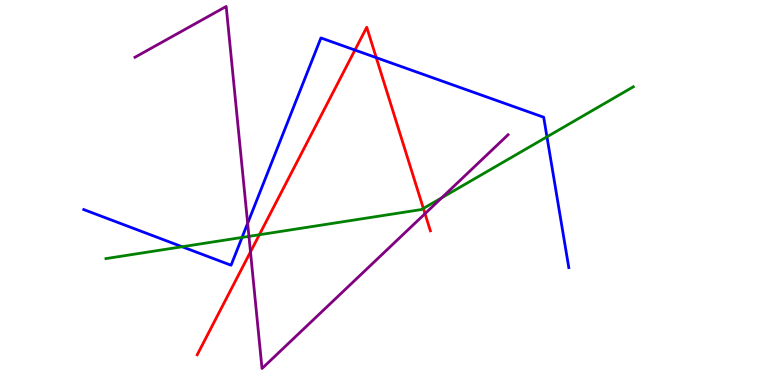[{'lines': ['blue', 'red'], 'intersections': [{'x': 4.58, 'y': 8.7}, {'x': 4.85, 'y': 8.5}]}, {'lines': ['green', 'red'], 'intersections': [{'x': 3.35, 'y': 3.9}, {'x': 5.46, 'y': 4.59}]}, {'lines': ['purple', 'red'], 'intersections': [{'x': 3.23, 'y': 3.46}, {'x': 5.48, 'y': 4.45}]}, {'lines': ['blue', 'green'], 'intersections': [{'x': 2.35, 'y': 3.59}, {'x': 3.12, 'y': 3.83}, {'x': 7.06, 'y': 6.45}]}, {'lines': ['blue', 'purple'], 'intersections': [{'x': 3.2, 'y': 4.2}]}, {'lines': ['green', 'purple'], 'intersections': [{'x': 3.21, 'y': 3.86}, {'x': 5.7, 'y': 4.86}]}]